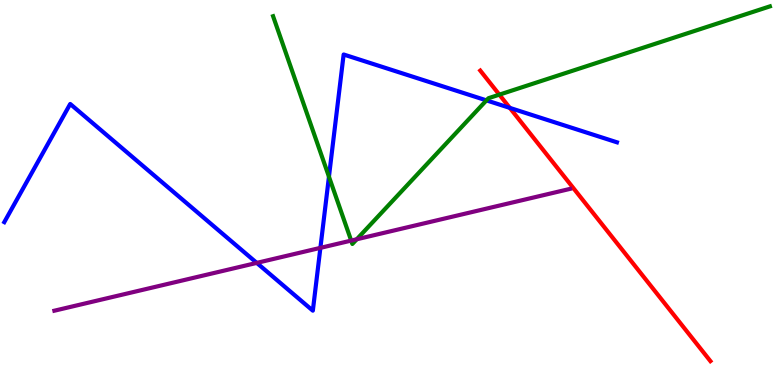[{'lines': ['blue', 'red'], 'intersections': [{'x': 6.58, 'y': 7.2}]}, {'lines': ['green', 'red'], 'intersections': [{'x': 6.44, 'y': 7.54}]}, {'lines': ['purple', 'red'], 'intersections': []}, {'lines': ['blue', 'green'], 'intersections': [{'x': 4.24, 'y': 5.41}, {'x': 6.28, 'y': 7.39}]}, {'lines': ['blue', 'purple'], 'intersections': [{'x': 3.31, 'y': 3.17}, {'x': 4.13, 'y': 3.56}]}, {'lines': ['green', 'purple'], 'intersections': [{'x': 4.53, 'y': 3.75}, {'x': 4.6, 'y': 3.79}]}]